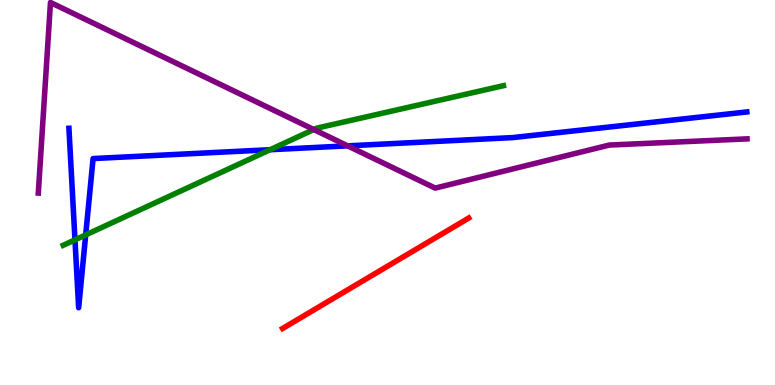[{'lines': ['blue', 'red'], 'intersections': []}, {'lines': ['green', 'red'], 'intersections': []}, {'lines': ['purple', 'red'], 'intersections': []}, {'lines': ['blue', 'green'], 'intersections': [{'x': 0.967, 'y': 3.77}, {'x': 1.11, 'y': 3.9}, {'x': 3.49, 'y': 6.11}]}, {'lines': ['blue', 'purple'], 'intersections': [{'x': 4.49, 'y': 6.21}]}, {'lines': ['green', 'purple'], 'intersections': [{'x': 4.05, 'y': 6.64}]}]